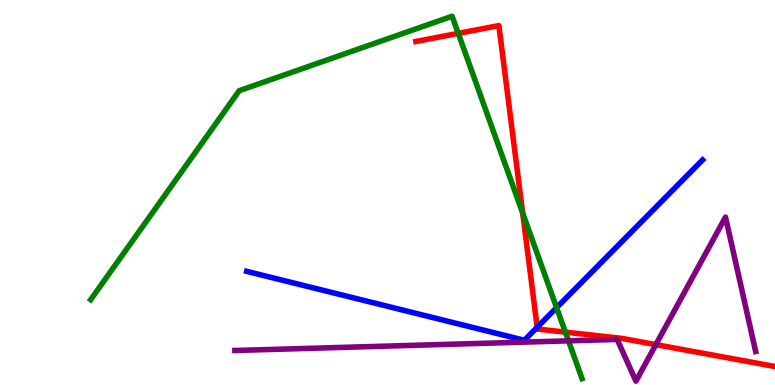[{'lines': ['blue', 'red'], 'intersections': [{'x': 6.93, 'y': 1.5}]}, {'lines': ['green', 'red'], 'intersections': [{'x': 5.91, 'y': 9.13}, {'x': 6.74, 'y': 4.47}, {'x': 7.3, 'y': 1.37}]}, {'lines': ['purple', 'red'], 'intersections': [{'x': 8.46, 'y': 1.05}]}, {'lines': ['blue', 'green'], 'intersections': [{'x': 7.18, 'y': 2.01}]}, {'lines': ['blue', 'purple'], 'intersections': []}, {'lines': ['green', 'purple'], 'intersections': [{'x': 7.34, 'y': 1.15}]}]